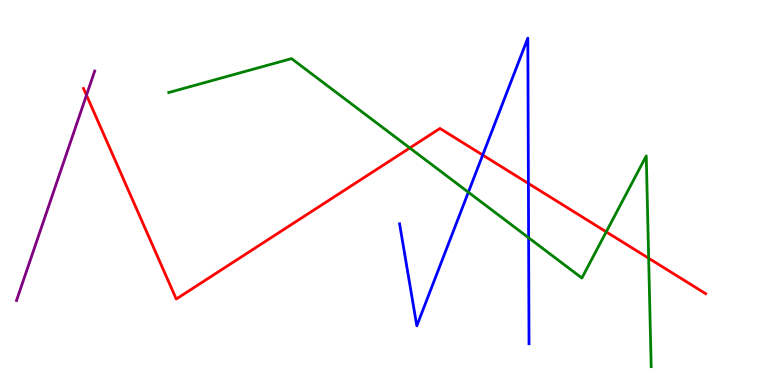[{'lines': ['blue', 'red'], 'intersections': [{'x': 6.23, 'y': 5.97}, {'x': 6.82, 'y': 5.24}]}, {'lines': ['green', 'red'], 'intersections': [{'x': 5.29, 'y': 6.16}, {'x': 7.82, 'y': 3.98}, {'x': 8.37, 'y': 3.29}]}, {'lines': ['purple', 'red'], 'intersections': [{'x': 1.12, 'y': 7.53}]}, {'lines': ['blue', 'green'], 'intersections': [{'x': 6.04, 'y': 5.01}, {'x': 6.82, 'y': 3.82}]}, {'lines': ['blue', 'purple'], 'intersections': []}, {'lines': ['green', 'purple'], 'intersections': []}]